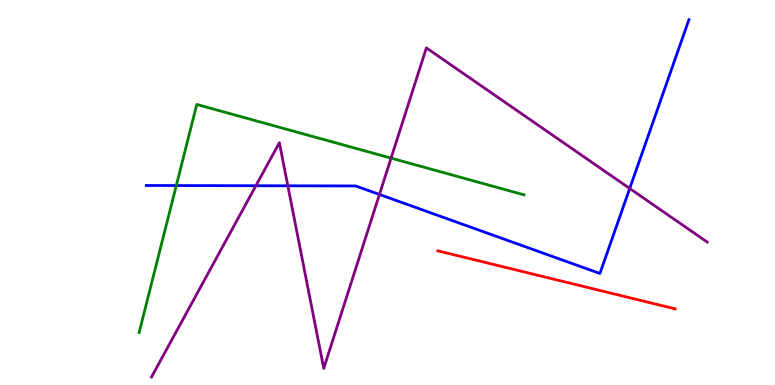[{'lines': ['blue', 'red'], 'intersections': []}, {'lines': ['green', 'red'], 'intersections': []}, {'lines': ['purple', 'red'], 'intersections': []}, {'lines': ['blue', 'green'], 'intersections': [{'x': 2.27, 'y': 5.18}]}, {'lines': ['blue', 'purple'], 'intersections': [{'x': 3.3, 'y': 5.18}, {'x': 3.71, 'y': 5.17}, {'x': 4.9, 'y': 4.95}, {'x': 8.13, 'y': 5.1}]}, {'lines': ['green', 'purple'], 'intersections': [{'x': 5.05, 'y': 5.89}]}]